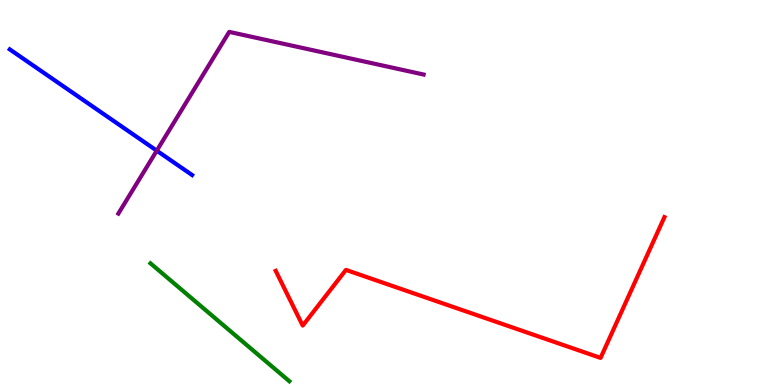[{'lines': ['blue', 'red'], 'intersections': []}, {'lines': ['green', 'red'], 'intersections': []}, {'lines': ['purple', 'red'], 'intersections': []}, {'lines': ['blue', 'green'], 'intersections': []}, {'lines': ['blue', 'purple'], 'intersections': [{'x': 2.02, 'y': 6.09}]}, {'lines': ['green', 'purple'], 'intersections': []}]